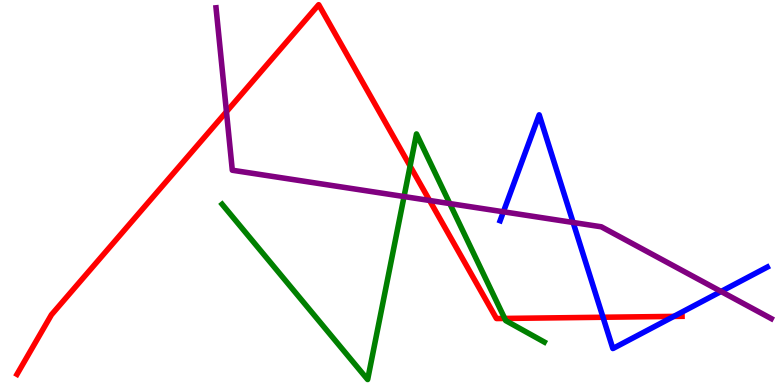[{'lines': ['blue', 'red'], 'intersections': [{'x': 7.78, 'y': 1.76}, {'x': 8.69, 'y': 1.78}]}, {'lines': ['green', 'red'], 'intersections': [{'x': 5.29, 'y': 5.69}, {'x': 6.51, 'y': 1.73}]}, {'lines': ['purple', 'red'], 'intersections': [{'x': 2.92, 'y': 7.1}, {'x': 5.54, 'y': 4.79}]}, {'lines': ['blue', 'green'], 'intersections': []}, {'lines': ['blue', 'purple'], 'intersections': [{'x': 6.5, 'y': 4.5}, {'x': 7.4, 'y': 4.22}, {'x': 9.3, 'y': 2.43}]}, {'lines': ['green', 'purple'], 'intersections': [{'x': 5.21, 'y': 4.89}, {'x': 5.8, 'y': 4.71}]}]